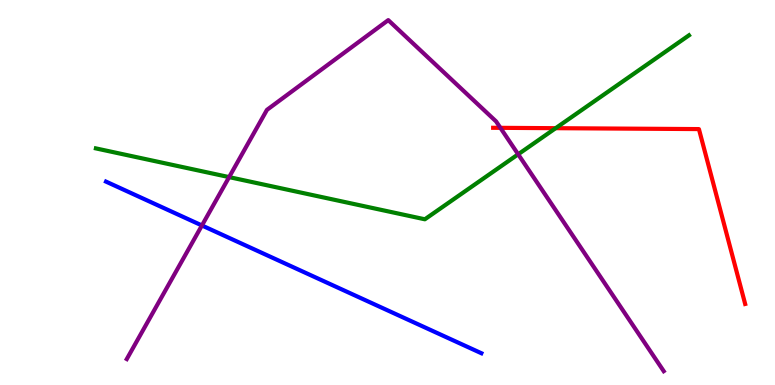[{'lines': ['blue', 'red'], 'intersections': []}, {'lines': ['green', 'red'], 'intersections': [{'x': 7.17, 'y': 6.67}]}, {'lines': ['purple', 'red'], 'intersections': [{'x': 6.46, 'y': 6.68}]}, {'lines': ['blue', 'green'], 'intersections': []}, {'lines': ['blue', 'purple'], 'intersections': [{'x': 2.61, 'y': 4.14}]}, {'lines': ['green', 'purple'], 'intersections': [{'x': 2.96, 'y': 5.4}, {'x': 6.69, 'y': 5.99}]}]